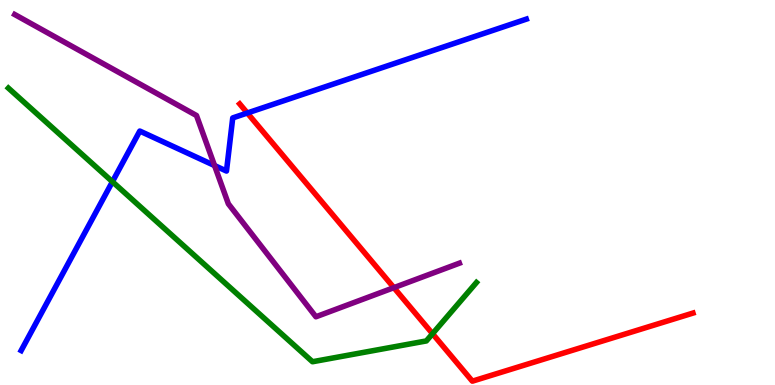[{'lines': ['blue', 'red'], 'intersections': [{'x': 3.19, 'y': 7.06}]}, {'lines': ['green', 'red'], 'intersections': [{'x': 5.58, 'y': 1.33}]}, {'lines': ['purple', 'red'], 'intersections': [{'x': 5.08, 'y': 2.53}]}, {'lines': ['blue', 'green'], 'intersections': [{'x': 1.45, 'y': 5.28}]}, {'lines': ['blue', 'purple'], 'intersections': [{'x': 2.77, 'y': 5.7}]}, {'lines': ['green', 'purple'], 'intersections': []}]